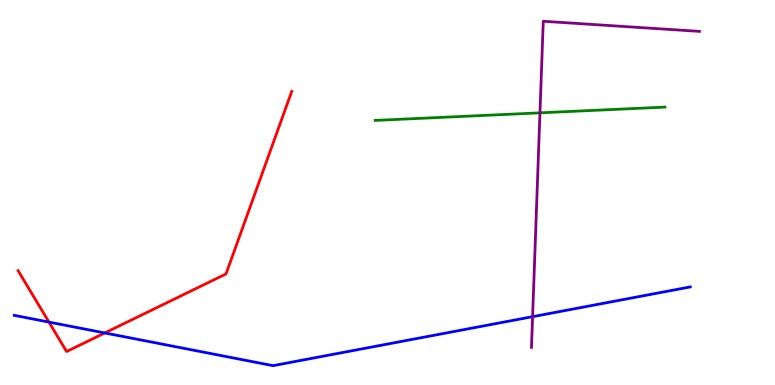[{'lines': ['blue', 'red'], 'intersections': [{'x': 0.632, 'y': 1.63}, {'x': 1.35, 'y': 1.35}]}, {'lines': ['green', 'red'], 'intersections': []}, {'lines': ['purple', 'red'], 'intersections': []}, {'lines': ['blue', 'green'], 'intersections': []}, {'lines': ['blue', 'purple'], 'intersections': [{'x': 6.87, 'y': 1.77}]}, {'lines': ['green', 'purple'], 'intersections': [{'x': 6.97, 'y': 7.07}]}]